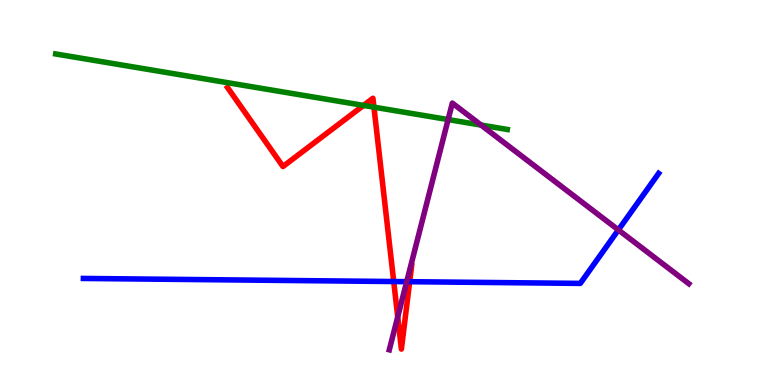[{'lines': ['blue', 'red'], 'intersections': [{'x': 5.08, 'y': 2.69}, {'x': 5.29, 'y': 2.68}]}, {'lines': ['green', 'red'], 'intersections': [{'x': 4.69, 'y': 7.26}, {'x': 4.83, 'y': 7.22}]}, {'lines': ['purple', 'red'], 'intersections': [{'x': 5.13, 'y': 1.77}]}, {'lines': ['blue', 'green'], 'intersections': []}, {'lines': ['blue', 'purple'], 'intersections': [{'x': 5.25, 'y': 2.68}, {'x': 7.98, 'y': 4.03}]}, {'lines': ['green', 'purple'], 'intersections': [{'x': 5.78, 'y': 6.89}, {'x': 6.21, 'y': 6.75}]}]